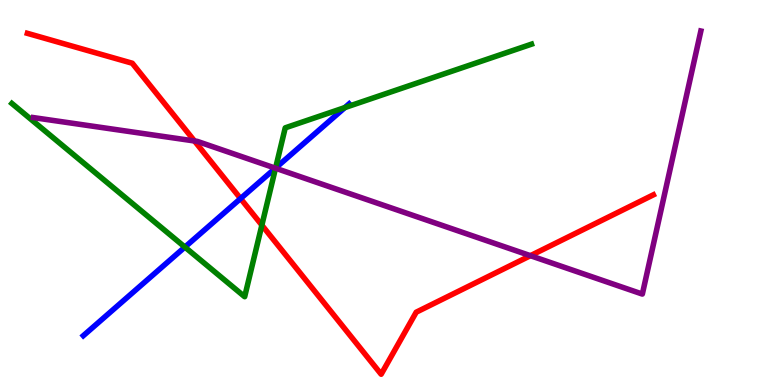[{'lines': ['blue', 'red'], 'intersections': [{'x': 3.1, 'y': 4.84}]}, {'lines': ['green', 'red'], 'intersections': [{'x': 3.38, 'y': 4.15}]}, {'lines': ['purple', 'red'], 'intersections': [{'x': 2.51, 'y': 6.34}, {'x': 6.84, 'y': 3.36}]}, {'lines': ['blue', 'green'], 'intersections': [{'x': 2.39, 'y': 3.58}, {'x': 3.56, 'y': 5.64}, {'x': 4.45, 'y': 7.21}]}, {'lines': ['blue', 'purple'], 'intersections': [{'x': 3.55, 'y': 5.63}]}, {'lines': ['green', 'purple'], 'intersections': [{'x': 3.56, 'y': 5.63}]}]